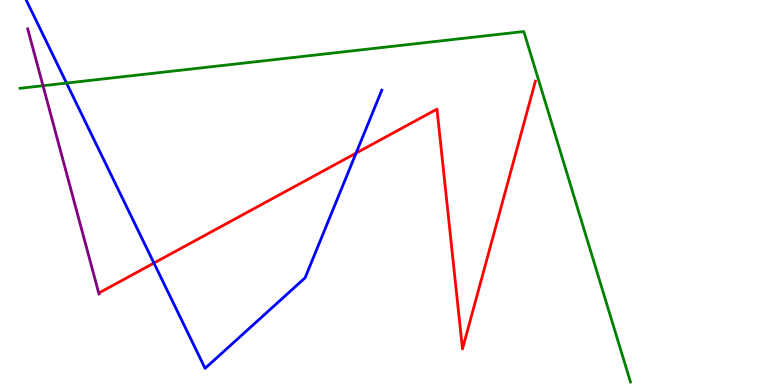[{'lines': ['blue', 'red'], 'intersections': [{'x': 1.99, 'y': 3.17}, {'x': 4.59, 'y': 6.02}]}, {'lines': ['green', 'red'], 'intersections': []}, {'lines': ['purple', 'red'], 'intersections': []}, {'lines': ['blue', 'green'], 'intersections': [{'x': 0.858, 'y': 7.84}]}, {'lines': ['blue', 'purple'], 'intersections': []}, {'lines': ['green', 'purple'], 'intersections': [{'x': 0.555, 'y': 7.77}]}]